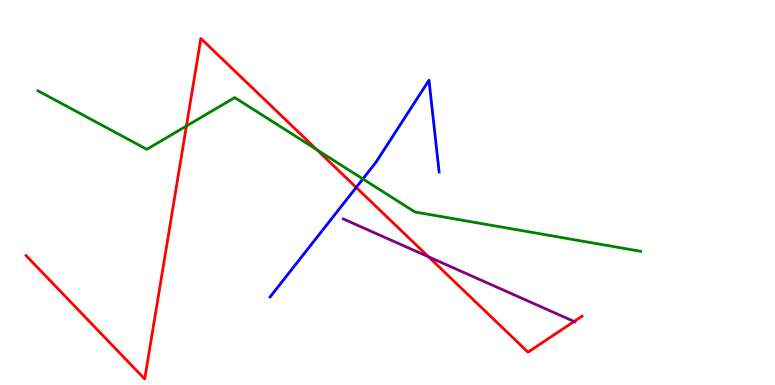[{'lines': ['blue', 'red'], 'intersections': [{'x': 4.6, 'y': 5.13}]}, {'lines': ['green', 'red'], 'intersections': [{'x': 2.41, 'y': 6.73}, {'x': 4.09, 'y': 6.11}]}, {'lines': ['purple', 'red'], 'intersections': [{'x': 5.53, 'y': 3.33}, {'x': 7.41, 'y': 1.65}]}, {'lines': ['blue', 'green'], 'intersections': [{'x': 4.68, 'y': 5.35}]}, {'lines': ['blue', 'purple'], 'intersections': []}, {'lines': ['green', 'purple'], 'intersections': []}]